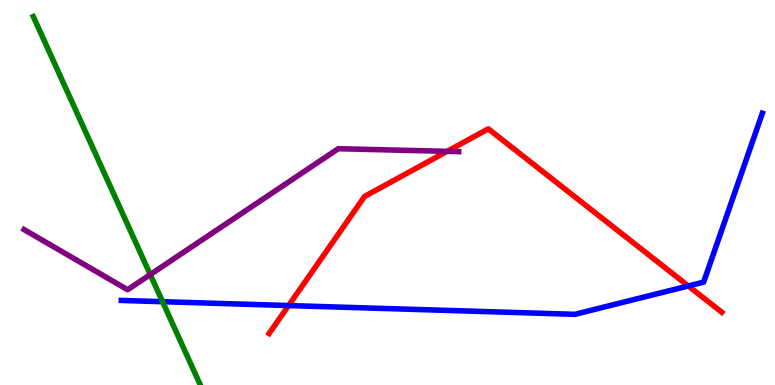[{'lines': ['blue', 'red'], 'intersections': [{'x': 3.72, 'y': 2.06}, {'x': 8.88, 'y': 2.57}]}, {'lines': ['green', 'red'], 'intersections': []}, {'lines': ['purple', 'red'], 'intersections': [{'x': 5.77, 'y': 6.07}]}, {'lines': ['blue', 'green'], 'intersections': [{'x': 2.1, 'y': 2.16}]}, {'lines': ['blue', 'purple'], 'intersections': []}, {'lines': ['green', 'purple'], 'intersections': [{'x': 1.94, 'y': 2.87}]}]